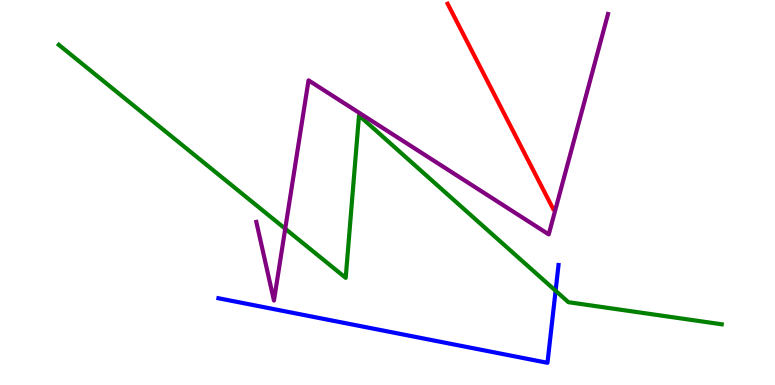[{'lines': ['blue', 'red'], 'intersections': []}, {'lines': ['green', 'red'], 'intersections': []}, {'lines': ['purple', 'red'], 'intersections': []}, {'lines': ['blue', 'green'], 'intersections': [{'x': 7.17, 'y': 2.45}]}, {'lines': ['blue', 'purple'], 'intersections': []}, {'lines': ['green', 'purple'], 'intersections': [{'x': 3.68, 'y': 4.06}]}]